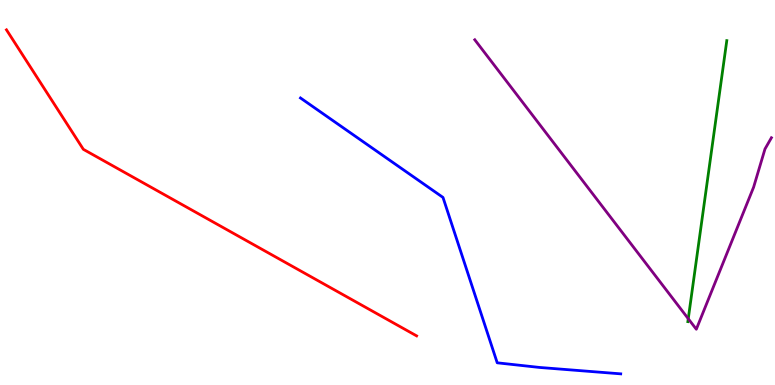[{'lines': ['blue', 'red'], 'intersections': []}, {'lines': ['green', 'red'], 'intersections': []}, {'lines': ['purple', 'red'], 'intersections': []}, {'lines': ['blue', 'green'], 'intersections': []}, {'lines': ['blue', 'purple'], 'intersections': []}, {'lines': ['green', 'purple'], 'intersections': [{'x': 8.88, 'y': 1.72}]}]